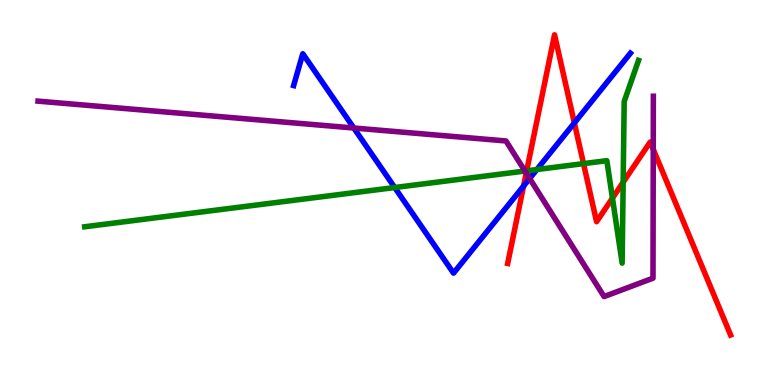[{'lines': ['blue', 'red'], 'intersections': [{'x': 6.76, 'y': 5.17}, {'x': 7.41, 'y': 6.81}]}, {'lines': ['green', 'red'], 'intersections': [{'x': 6.8, 'y': 5.56}, {'x': 7.53, 'y': 5.75}, {'x': 7.9, 'y': 4.85}, {'x': 8.04, 'y': 5.27}]}, {'lines': ['purple', 'red'], 'intersections': [{'x': 6.79, 'y': 5.5}, {'x': 8.43, 'y': 6.12}]}, {'lines': ['blue', 'green'], 'intersections': [{'x': 5.09, 'y': 5.13}, {'x': 6.93, 'y': 5.6}]}, {'lines': ['blue', 'purple'], 'intersections': [{'x': 4.57, 'y': 6.67}, {'x': 6.83, 'y': 5.36}]}, {'lines': ['green', 'purple'], 'intersections': [{'x': 6.77, 'y': 5.56}]}]